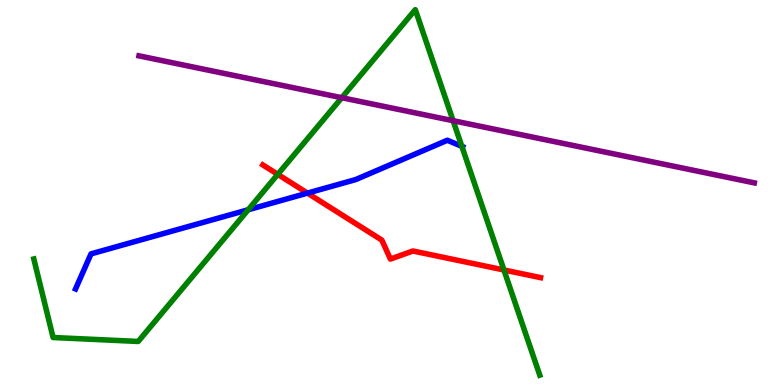[{'lines': ['blue', 'red'], 'intersections': [{'x': 3.97, 'y': 4.98}]}, {'lines': ['green', 'red'], 'intersections': [{'x': 3.58, 'y': 5.47}, {'x': 6.5, 'y': 2.99}]}, {'lines': ['purple', 'red'], 'intersections': []}, {'lines': ['blue', 'green'], 'intersections': [{'x': 3.2, 'y': 4.55}, {'x': 5.96, 'y': 6.2}]}, {'lines': ['blue', 'purple'], 'intersections': []}, {'lines': ['green', 'purple'], 'intersections': [{'x': 4.41, 'y': 7.46}, {'x': 5.85, 'y': 6.86}]}]